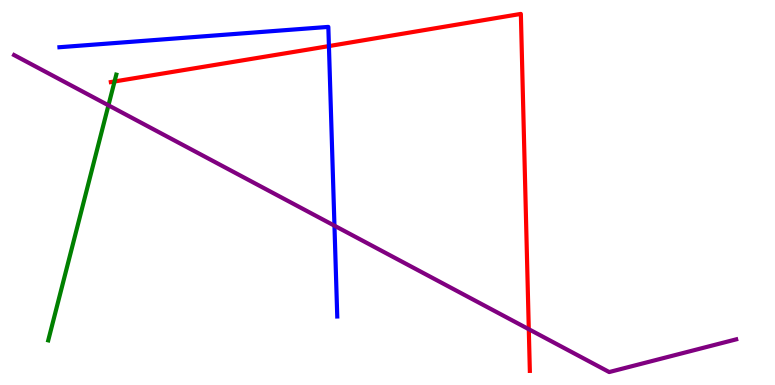[{'lines': ['blue', 'red'], 'intersections': [{'x': 4.24, 'y': 8.8}]}, {'lines': ['green', 'red'], 'intersections': [{'x': 1.48, 'y': 7.88}]}, {'lines': ['purple', 'red'], 'intersections': [{'x': 6.82, 'y': 1.45}]}, {'lines': ['blue', 'green'], 'intersections': []}, {'lines': ['blue', 'purple'], 'intersections': [{'x': 4.32, 'y': 4.14}]}, {'lines': ['green', 'purple'], 'intersections': [{'x': 1.4, 'y': 7.26}]}]